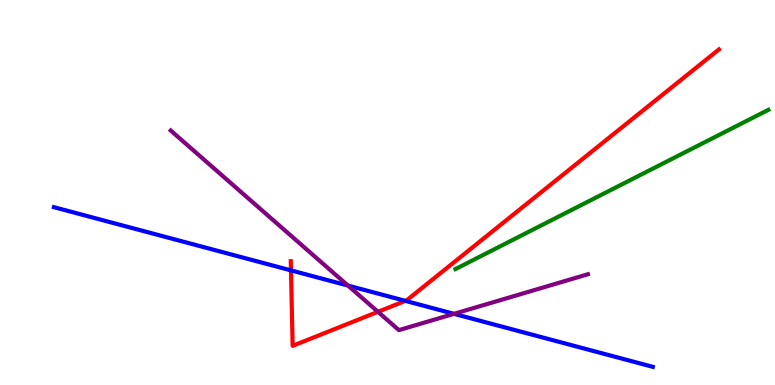[{'lines': ['blue', 'red'], 'intersections': [{'x': 3.75, 'y': 2.98}, {'x': 5.23, 'y': 2.19}]}, {'lines': ['green', 'red'], 'intersections': []}, {'lines': ['purple', 'red'], 'intersections': [{'x': 4.88, 'y': 1.9}]}, {'lines': ['blue', 'green'], 'intersections': []}, {'lines': ['blue', 'purple'], 'intersections': [{'x': 4.49, 'y': 2.58}, {'x': 5.86, 'y': 1.85}]}, {'lines': ['green', 'purple'], 'intersections': []}]